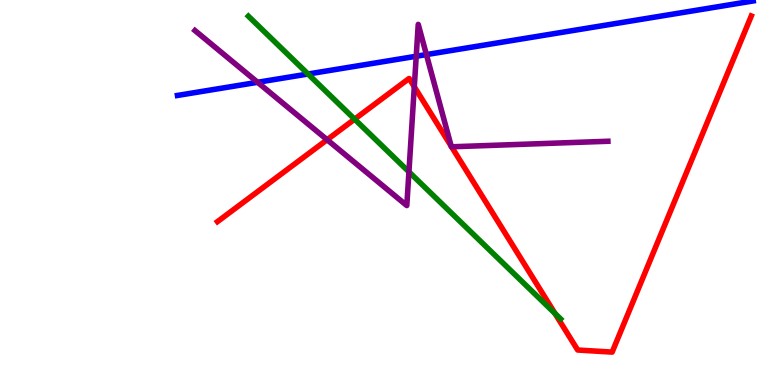[{'lines': ['blue', 'red'], 'intersections': []}, {'lines': ['green', 'red'], 'intersections': [{'x': 4.58, 'y': 6.9}, {'x': 7.16, 'y': 1.86}]}, {'lines': ['purple', 'red'], 'intersections': [{'x': 4.22, 'y': 6.37}, {'x': 5.35, 'y': 7.75}, {'x': 5.82, 'y': 6.2}, {'x': 5.83, 'y': 6.19}]}, {'lines': ['blue', 'green'], 'intersections': [{'x': 3.97, 'y': 8.08}]}, {'lines': ['blue', 'purple'], 'intersections': [{'x': 3.32, 'y': 7.86}, {'x': 5.37, 'y': 8.54}, {'x': 5.5, 'y': 8.58}]}, {'lines': ['green', 'purple'], 'intersections': [{'x': 5.28, 'y': 5.54}]}]